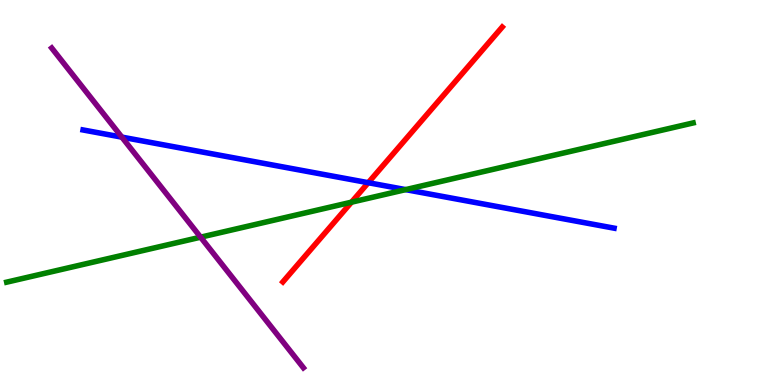[{'lines': ['blue', 'red'], 'intersections': [{'x': 4.75, 'y': 5.25}]}, {'lines': ['green', 'red'], 'intersections': [{'x': 4.54, 'y': 4.75}]}, {'lines': ['purple', 'red'], 'intersections': []}, {'lines': ['blue', 'green'], 'intersections': [{'x': 5.23, 'y': 5.07}]}, {'lines': ['blue', 'purple'], 'intersections': [{'x': 1.57, 'y': 6.44}]}, {'lines': ['green', 'purple'], 'intersections': [{'x': 2.59, 'y': 3.84}]}]